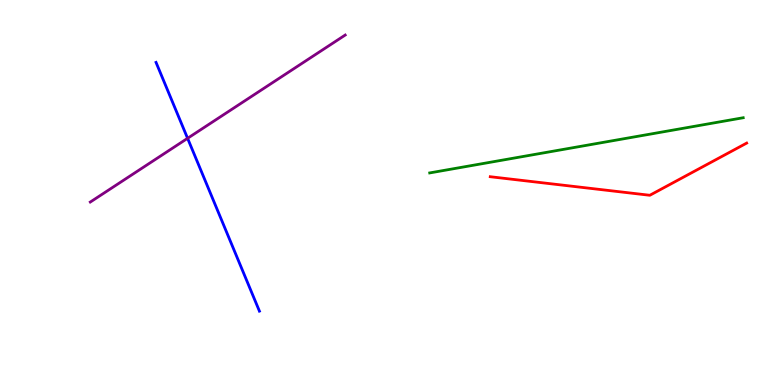[{'lines': ['blue', 'red'], 'intersections': []}, {'lines': ['green', 'red'], 'intersections': []}, {'lines': ['purple', 'red'], 'intersections': []}, {'lines': ['blue', 'green'], 'intersections': []}, {'lines': ['blue', 'purple'], 'intersections': [{'x': 2.42, 'y': 6.41}]}, {'lines': ['green', 'purple'], 'intersections': []}]